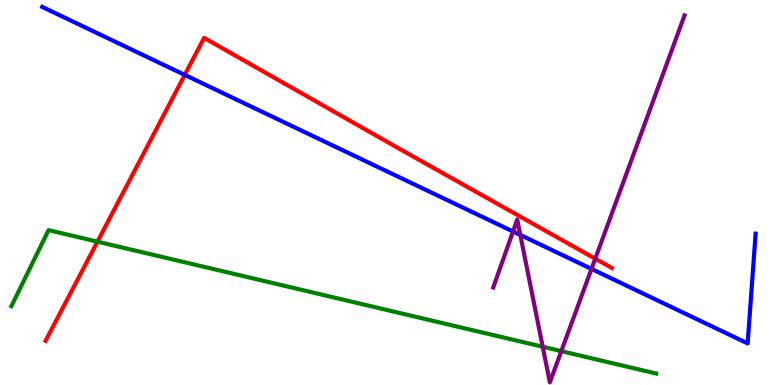[{'lines': ['blue', 'red'], 'intersections': [{'x': 2.38, 'y': 8.05}]}, {'lines': ['green', 'red'], 'intersections': [{'x': 1.26, 'y': 3.72}]}, {'lines': ['purple', 'red'], 'intersections': [{'x': 7.68, 'y': 3.28}]}, {'lines': ['blue', 'green'], 'intersections': []}, {'lines': ['blue', 'purple'], 'intersections': [{'x': 6.62, 'y': 3.99}, {'x': 6.71, 'y': 3.9}, {'x': 7.63, 'y': 3.02}]}, {'lines': ['green', 'purple'], 'intersections': [{'x': 7.0, 'y': 0.993}, {'x': 7.24, 'y': 0.879}]}]